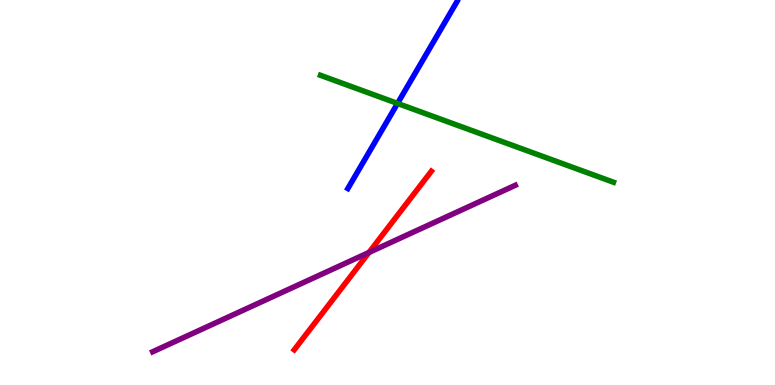[{'lines': ['blue', 'red'], 'intersections': []}, {'lines': ['green', 'red'], 'intersections': []}, {'lines': ['purple', 'red'], 'intersections': [{'x': 4.76, 'y': 3.44}]}, {'lines': ['blue', 'green'], 'intersections': [{'x': 5.13, 'y': 7.31}]}, {'lines': ['blue', 'purple'], 'intersections': []}, {'lines': ['green', 'purple'], 'intersections': []}]